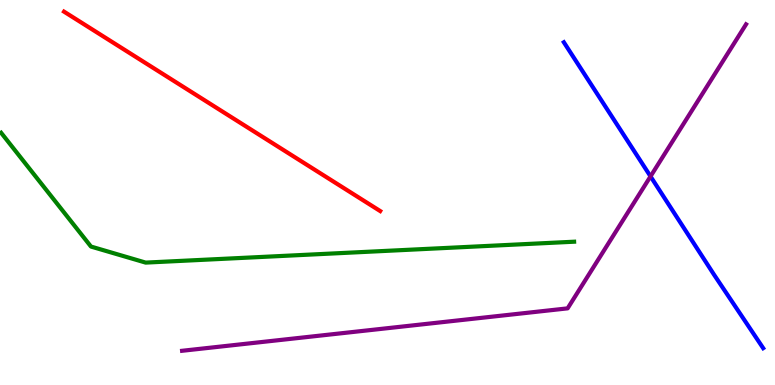[{'lines': ['blue', 'red'], 'intersections': []}, {'lines': ['green', 'red'], 'intersections': []}, {'lines': ['purple', 'red'], 'intersections': []}, {'lines': ['blue', 'green'], 'intersections': []}, {'lines': ['blue', 'purple'], 'intersections': [{'x': 8.39, 'y': 5.42}]}, {'lines': ['green', 'purple'], 'intersections': []}]